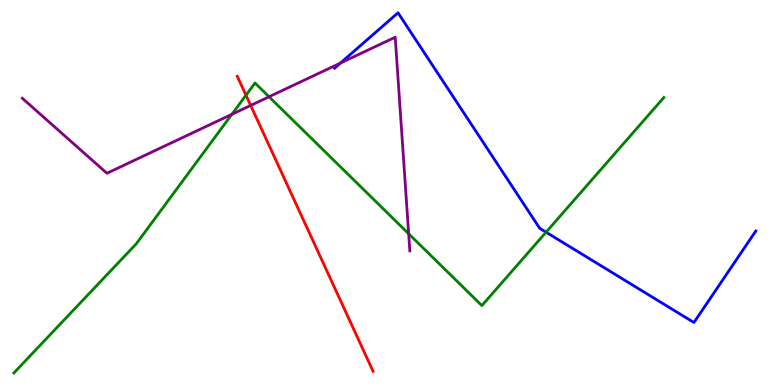[{'lines': ['blue', 'red'], 'intersections': []}, {'lines': ['green', 'red'], 'intersections': [{'x': 3.17, 'y': 7.53}]}, {'lines': ['purple', 'red'], 'intersections': [{'x': 3.23, 'y': 7.26}]}, {'lines': ['blue', 'green'], 'intersections': [{'x': 7.05, 'y': 3.97}]}, {'lines': ['blue', 'purple'], 'intersections': [{'x': 4.39, 'y': 8.36}]}, {'lines': ['green', 'purple'], 'intersections': [{'x': 2.99, 'y': 7.03}, {'x': 3.47, 'y': 7.49}, {'x': 5.27, 'y': 3.93}]}]